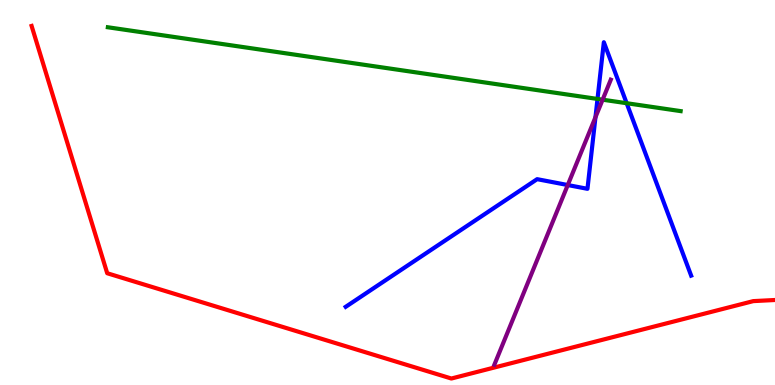[{'lines': ['blue', 'red'], 'intersections': []}, {'lines': ['green', 'red'], 'intersections': []}, {'lines': ['purple', 'red'], 'intersections': []}, {'lines': ['blue', 'green'], 'intersections': [{'x': 7.71, 'y': 7.43}, {'x': 8.09, 'y': 7.32}]}, {'lines': ['blue', 'purple'], 'intersections': [{'x': 7.33, 'y': 5.19}, {'x': 7.68, 'y': 6.96}]}, {'lines': ['green', 'purple'], 'intersections': [{'x': 7.78, 'y': 7.41}]}]